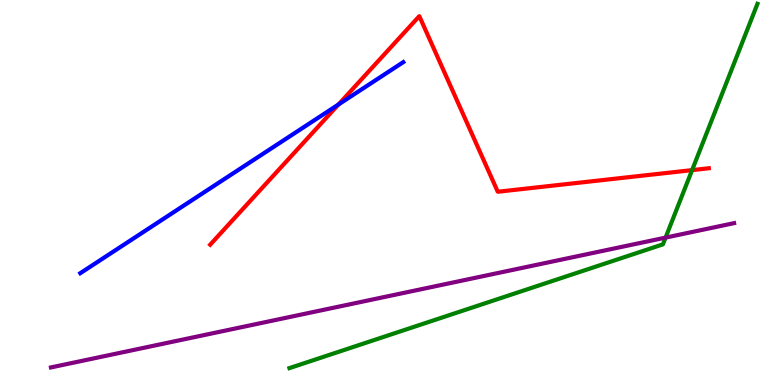[{'lines': ['blue', 'red'], 'intersections': [{'x': 4.37, 'y': 7.29}]}, {'lines': ['green', 'red'], 'intersections': [{'x': 8.93, 'y': 5.58}]}, {'lines': ['purple', 'red'], 'intersections': []}, {'lines': ['blue', 'green'], 'intersections': []}, {'lines': ['blue', 'purple'], 'intersections': []}, {'lines': ['green', 'purple'], 'intersections': [{'x': 8.59, 'y': 3.83}]}]